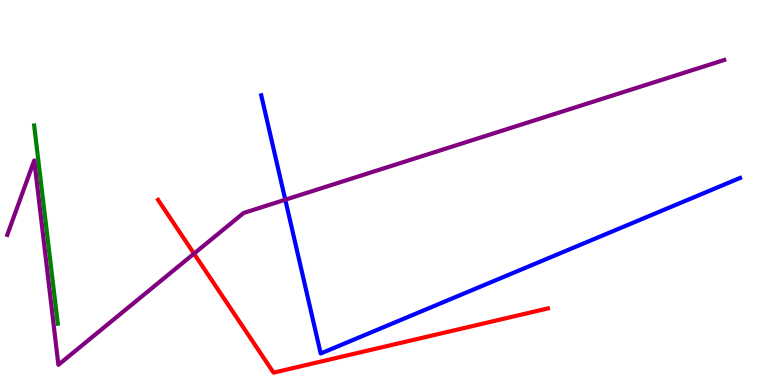[{'lines': ['blue', 'red'], 'intersections': []}, {'lines': ['green', 'red'], 'intersections': []}, {'lines': ['purple', 'red'], 'intersections': [{'x': 2.5, 'y': 3.41}]}, {'lines': ['blue', 'green'], 'intersections': []}, {'lines': ['blue', 'purple'], 'intersections': [{'x': 3.68, 'y': 4.81}]}, {'lines': ['green', 'purple'], 'intersections': []}]